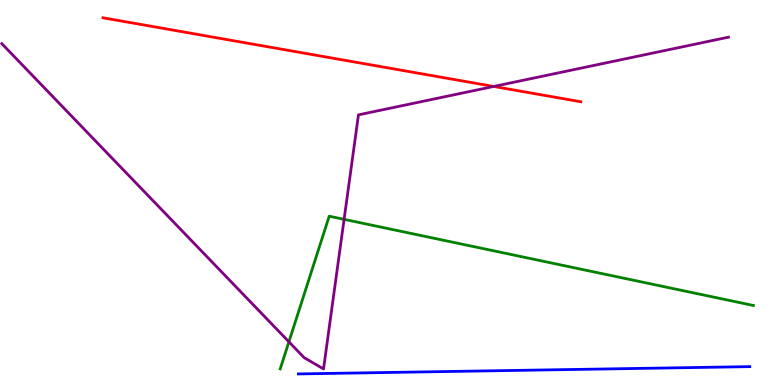[{'lines': ['blue', 'red'], 'intersections': []}, {'lines': ['green', 'red'], 'intersections': []}, {'lines': ['purple', 'red'], 'intersections': [{'x': 6.37, 'y': 7.75}]}, {'lines': ['blue', 'green'], 'intersections': []}, {'lines': ['blue', 'purple'], 'intersections': []}, {'lines': ['green', 'purple'], 'intersections': [{'x': 3.73, 'y': 1.12}, {'x': 4.44, 'y': 4.3}]}]